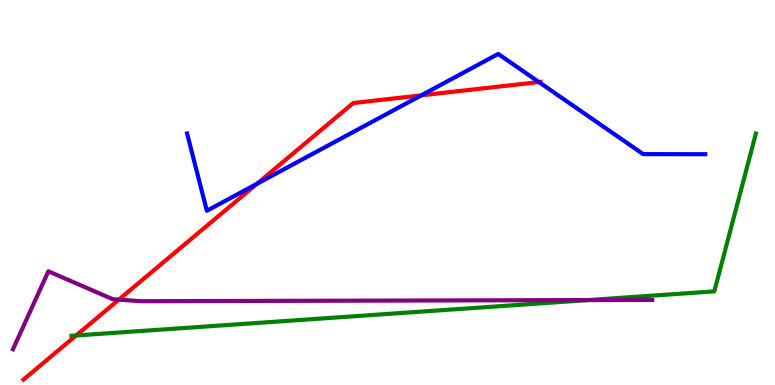[{'lines': ['blue', 'red'], 'intersections': [{'x': 3.32, 'y': 5.23}, {'x': 5.44, 'y': 7.52}, {'x': 6.95, 'y': 7.87}]}, {'lines': ['green', 'red'], 'intersections': [{'x': 0.982, 'y': 1.29}]}, {'lines': ['purple', 'red'], 'intersections': [{'x': 1.53, 'y': 2.22}]}, {'lines': ['blue', 'green'], 'intersections': []}, {'lines': ['blue', 'purple'], 'intersections': []}, {'lines': ['green', 'purple'], 'intersections': [{'x': 7.59, 'y': 2.21}]}]